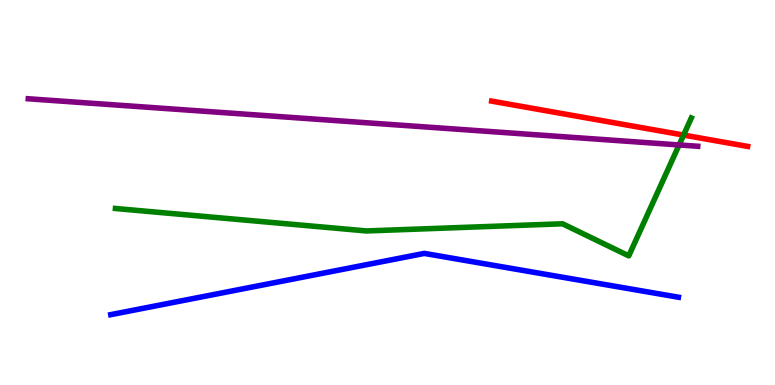[{'lines': ['blue', 'red'], 'intersections': []}, {'lines': ['green', 'red'], 'intersections': [{'x': 8.82, 'y': 6.49}]}, {'lines': ['purple', 'red'], 'intersections': []}, {'lines': ['blue', 'green'], 'intersections': []}, {'lines': ['blue', 'purple'], 'intersections': []}, {'lines': ['green', 'purple'], 'intersections': [{'x': 8.76, 'y': 6.24}]}]